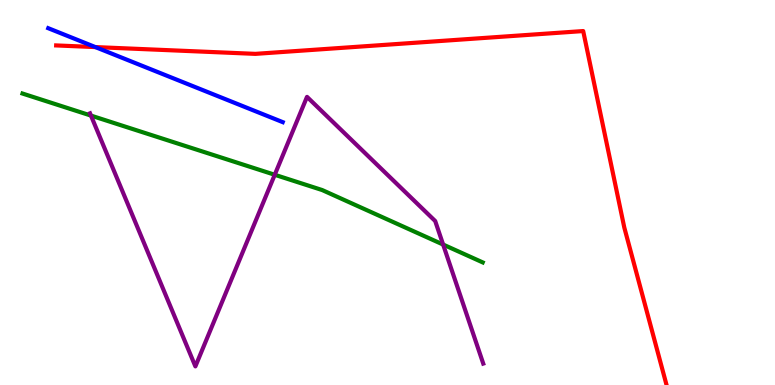[{'lines': ['blue', 'red'], 'intersections': [{'x': 1.23, 'y': 8.78}]}, {'lines': ['green', 'red'], 'intersections': []}, {'lines': ['purple', 'red'], 'intersections': []}, {'lines': ['blue', 'green'], 'intersections': []}, {'lines': ['blue', 'purple'], 'intersections': []}, {'lines': ['green', 'purple'], 'intersections': [{'x': 1.17, 'y': 7.0}, {'x': 3.55, 'y': 5.46}, {'x': 5.72, 'y': 3.65}]}]